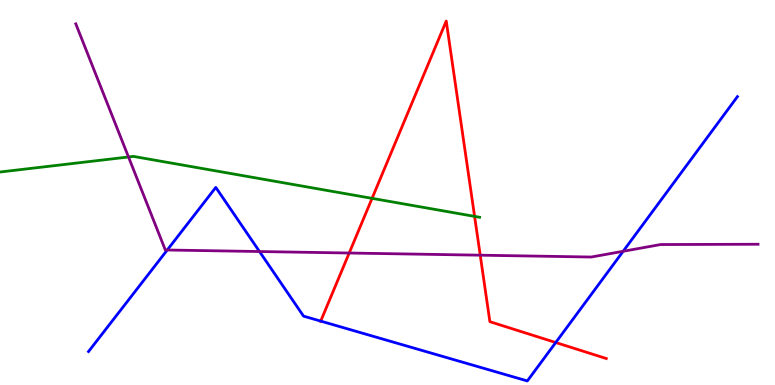[{'lines': ['blue', 'red'], 'intersections': [{'x': 4.14, 'y': 1.66}, {'x': 7.17, 'y': 1.1}]}, {'lines': ['green', 'red'], 'intersections': [{'x': 4.8, 'y': 4.85}, {'x': 6.12, 'y': 4.38}]}, {'lines': ['purple', 'red'], 'intersections': [{'x': 4.51, 'y': 3.43}, {'x': 6.2, 'y': 3.37}]}, {'lines': ['blue', 'green'], 'intersections': []}, {'lines': ['blue', 'purple'], 'intersections': [{'x': 2.16, 'y': 3.51}, {'x': 3.35, 'y': 3.47}, {'x': 8.04, 'y': 3.47}]}, {'lines': ['green', 'purple'], 'intersections': [{'x': 1.66, 'y': 5.92}]}]